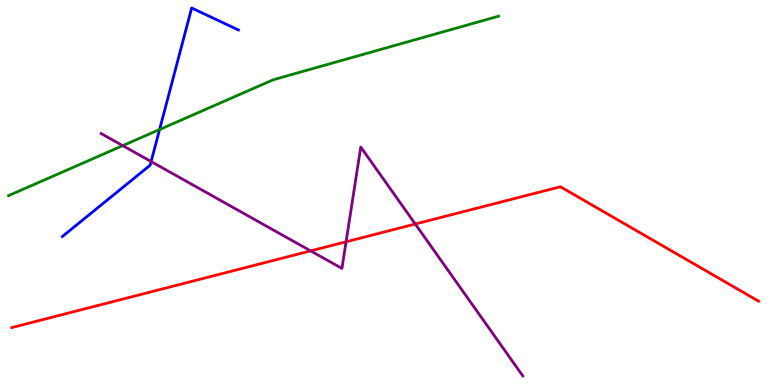[{'lines': ['blue', 'red'], 'intersections': []}, {'lines': ['green', 'red'], 'intersections': []}, {'lines': ['purple', 'red'], 'intersections': [{'x': 4.01, 'y': 3.48}, {'x': 4.47, 'y': 3.72}, {'x': 5.36, 'y': 4.18}]}, {'lines': ['blue', 'green'], 'intersections': [{'x': 2.06, 'y': 6.64}]}, {'lines': ['blue', 'purple'], 'intersections': [{'x': 1.95, 'y': 5.8}]}, {'lines': ['green', 'purple'], 'intersections': [{'x': 1.58, 'y': 6.22}]}]